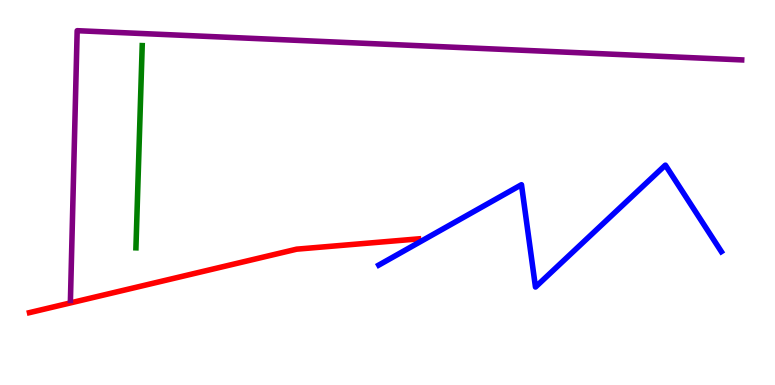[{'lines': ['blue', 'red'], 'intersections': []}, {'lines': ['green', 'red'], 'intersections': []}, {'lines': ['purple', 'red'], 'intersections': []}, {'lines': ['blue', 'green'], 'intersections': []}, {'lines': ['blue', 'purple'], 'intersections': []}, {'lines': ['green', 'purple'], 'intersections': []}]